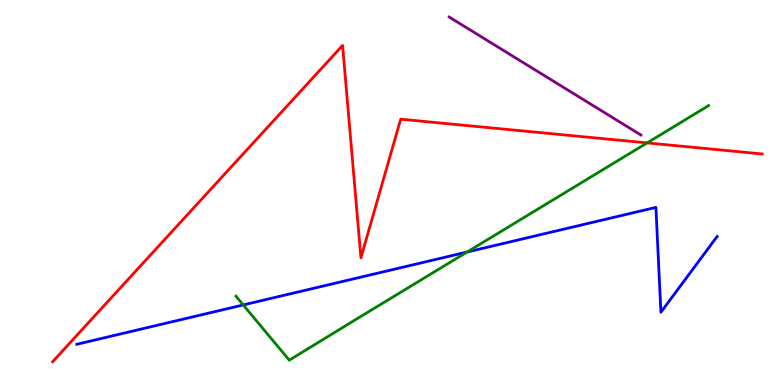[{'lines': ['blue', 'red'], 'intersections': []}, {'lines': ['green', 'red'], 'intersections': [{'x': 8.35, 'y': 6.29}]}, {'lines': ['purple', 'red'], 'intersections': []}, {'lines': ['blue', 'green'], 'intersections': [{'x': 3.14, 'y': 2.08}, {'x': 6.03, 'y': 3.45}]}, {'lines': ['blue', 'purple'], 'intersections': []}, {'lines': ['green', 'purple'], 'intersections': []}]